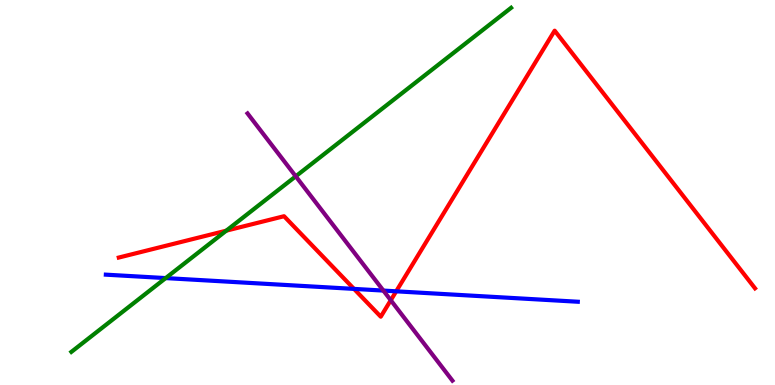[{'lines': ['blue', 'red'], 'intersections': [{'x': 4.57, 'y': 2.5}, {'x': 5.11, 'y': 2.43}]}, {'lines': ['green', 'red'], 'intersections': [{'x': 2.92, 'y': 4.01}]}, {'lines': ['purple', 'red'], 'intersections': [{'x': 5.04, 'y': 2.2}]}, {'lines': ['blue', 'green'], 'intersections': [{'x': 2.14, 'y': 2.78}]}, {'lines': ['blue', 'purple'], 'intersections': [{'x': 4.95, 'y': 2.45}]}, {'lines': ['green', 'purple'], 'intersections': [{'x': 3.82, 'y': 5.42}]}]